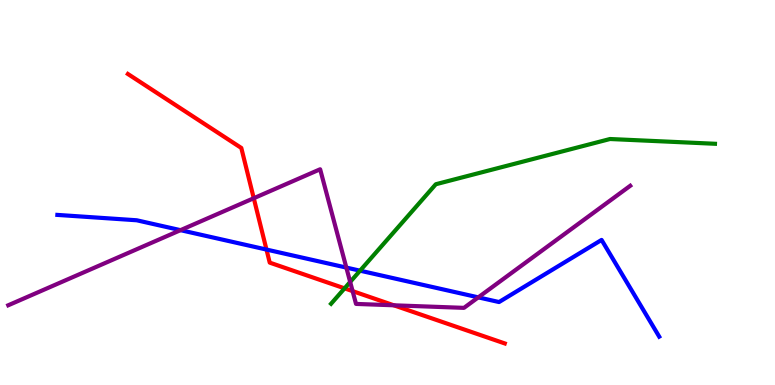[{'lines': ['blue', 'red'], 'intersections': [{'x': 3.44, 'y': 3.52}]}, {'lines': ['green', 'red'], 'intersections': [{'x': 4.45, 'y': 2.51}]}, {'lines': ['purple', 'red'], 'intersections': [{'x': 3.27, 'y': 4.85}, {'x': 4.55, 'y': 2.44}, {'x': 5.08, 'y': 2.07}]}, {'lines': ['blue', 'green'], 'intersections': [{'x': 4.65, 'y': 2.97}]}, {'lines': ['blue', 'purple'], 'intersections': [{'x': 2.33, 'y': 4.02}, {'x': 4.47, 'y': 3.05}, {'x': 6.17, 'y': 2.28}]}, {'lines': ['green', 'purple'], 'intersections': [{'x': 4.52, 'y': 2.68}]}]